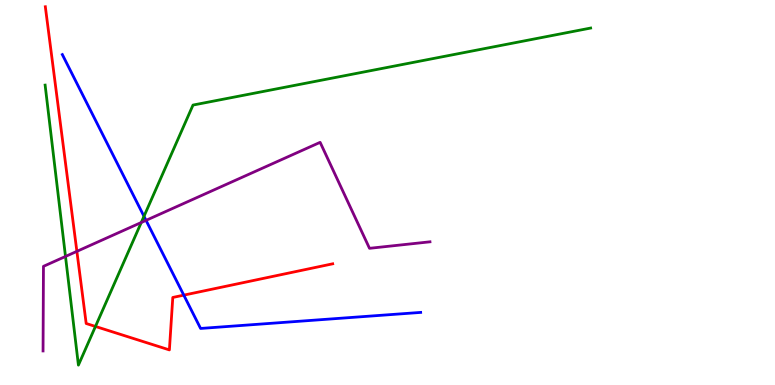[{'lines': ['blue', 'red'], 'intersections': [{'x': 2.37, 'y': 2.33}]}, {'lines': ['green', 'red'], 'intersections': [{'x': 1.23, 'y': 1.52}]}, {'lines': ['purple', 'red'], 'intersections': [{'x': 0.992, 'y': 3.47}]}, {'lines': ['blue', 'green'], 'intersections': [{'x': 1.86, 'y': 4.38}]}, {'lines': ['blue', 'purple'], 'intersections': [{'x': 1.88, 'y': 4.28}]}, {'lines': ['green', 'purple'], 'intersections': [{'x': 0.845, 'y': 3.34}, {'x': 1.82, 'y': 4.22}]}]